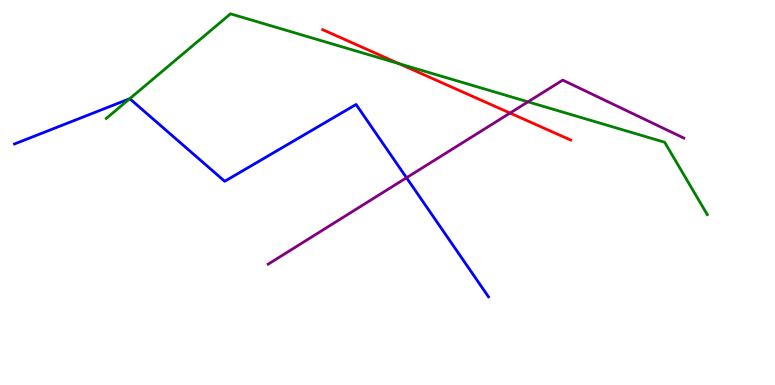[{'lines': ['blue', 'red'], 'intersections': []}, {'lines': ['green', 'red'], 'intersections': [{'x': 5.15, 'y': 8.34}]}, {'lines': ['purple', 'red'], 'intersections': [{'x': 6.58, 'y': 7.06}]}, {'lines': ['blue', 'green'], 'intersections': [{'x': 1.67, 'y': 7.44}]}, {'lines': ['blue', 'purple'], 'intersections': [{'x': 5.25, 'y': 5.38}]}, {'lines': ['green', 'purple'], 'intersections': [{'x': 6.81, 'y': 7.36}]}]